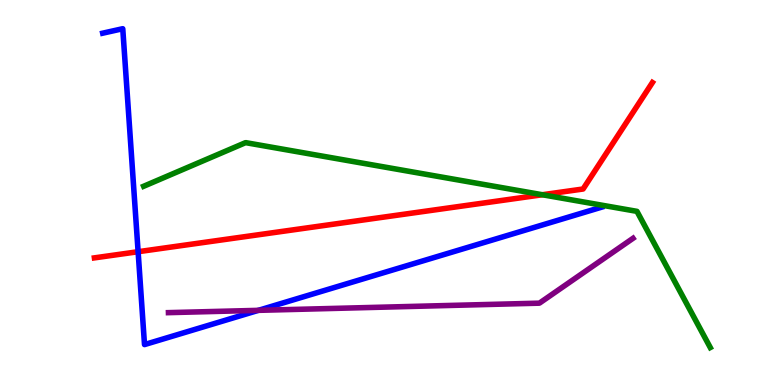[{'lines': ['blue', 'red'], 'intersections': [{'x': 1.78, 'y': 3.46}]}, {'lines': ['green', 'red'], 'intersections': [{'x': 7.0, 'y': 4.94}]}, {'lines': ['purple', 'red'], 'intersections': []}, {'lines': ['blue', 'green'], 'intersections': []}, {'lines': ['blue', 'purple'], 'intersections': [{'x': 3.33, 'y': 1.94}]}, {'lines': ['green', 'purple'], 'intersections': []}]